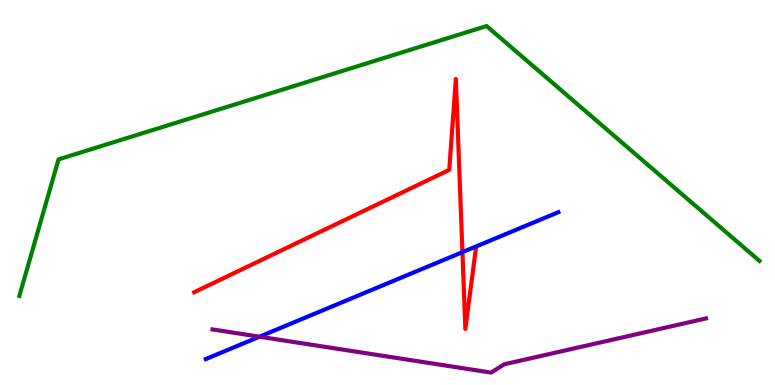[{'lines': ['blue', 'red'], 'intersections': [{'x': 5.97, 'y': 3.45}]}, {'lines': ['green', 'red'], 'intersections': []}, {'lines': ['purple', 'red'], 'intersections': []}, {'lines': ['blue', 'green'], 'intersections': []}, {'lines': ['blue', 'purple'], 'intersections': [{'x': 3.35, 'y': 1.25}]}, {'lines': ['green', 'purple'], 'intersections': []}]